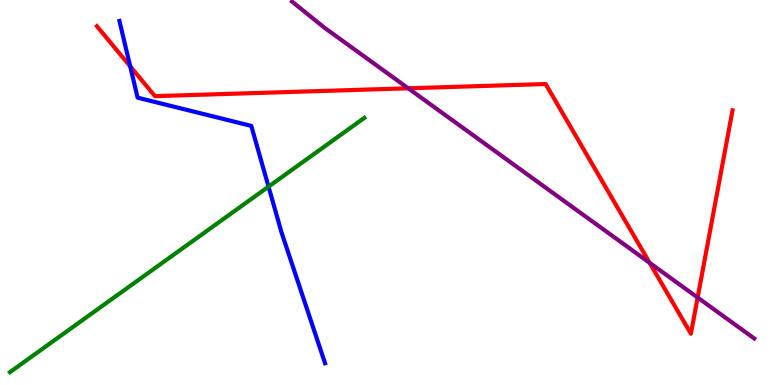[{'lines': ['blue', 'red'], 'intersections': [{'x': 1.68, 'y': 8.28}]}, {'lines': ['green', 'red'], 'intersections': []}, {'lines': ['purple', 'red'], 'intersections': [{'x': 5.27, 'y': 7.71}, {'x': 8.38, 'y': 3.17}, {'x': 9.0, 'y': 2.27}]}, {'lines': ['blue', 'green'], 'intersections': [{'x': 3.46, 'y': 5.15}]}, {'lines': ['blue', 'purple'], 'intersections': []}, {'lines': ['green', 'purple'], 'intersections': []}]